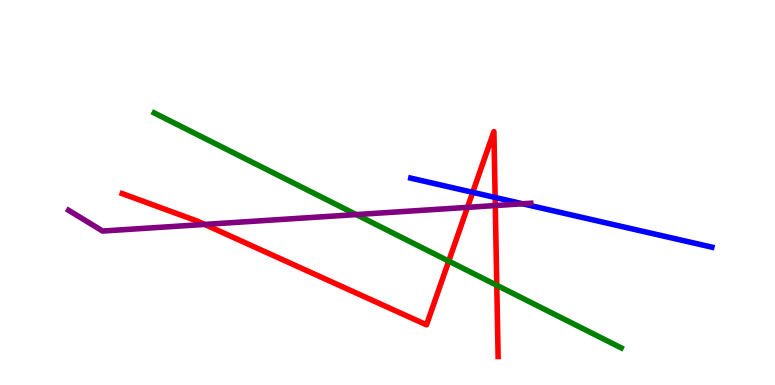[{'lines': ['blue', 'red'], 'intersections': [{'x': 6.1, 'y': 5.0}, {'x': 6.39, 'y': 4.87}]}, {'lines': ['green', 'red'], 'intersections': [{'x': 5.79, 'y': 3.22}, {'x': 6.41, 'y': 2.59}]}, {'lines': ['purple', 'red'], 'intersections': [{'x': 2.64, 'y': 4.17}, {'x': 6.03, 'y': 4.61}, {'x': 6.39, 'y': 4.66}]}, {'lines': ['blue', 'green'], 'intersections': []}, {'lines': ['blue', 'purple'], 'intersections': [{'x': 6.74, 'y': 4.71}]}, {'lines': ['green', 'purple'], 'intersections': [{'x': 4.6, 'y': 4.43}]}]